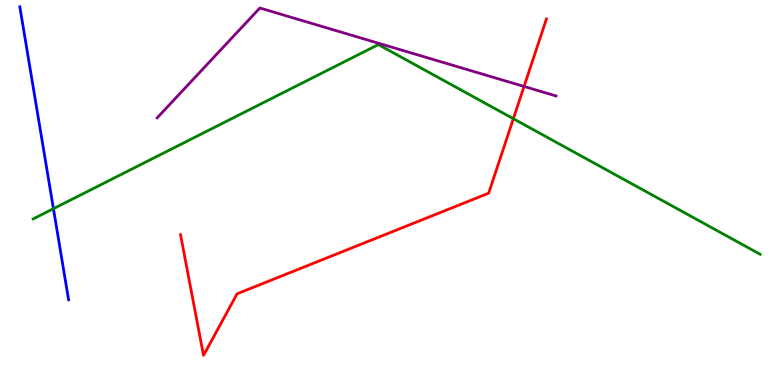[{'lines': ['blue', 'red'], 'intersections': []}, {'lines': ['green', 'red'], 'intersections': [{'x': 6.62, 'y': 6.92}]}, {'lines': ['purple', 'red'], 'intersections': [{'x': 6.76, 'y': 7.75}]}, {'lines': ['blue', 'green'], 'intersections': [{'x': 0.689, 'y': 4.58}]}, {'lines': ['blue', 'purple'], 'intersections': []}, {'lines': ['green', 'purple'], 'intersections': []}]